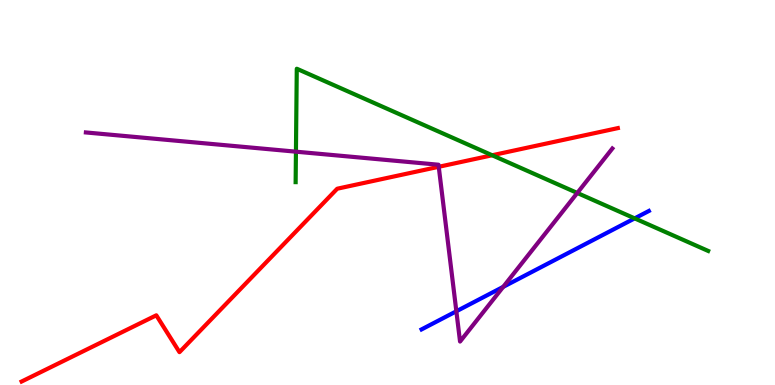[{'lines': ['blue', 'red'], 'intersections': []}, {'lines': ['green', 'red'], 'intersections': [{'x': 6.35, 'y': 5.97}]}, {'lines': ['purple', 'red'], 'intersections': [{'x': 5.66, 'y': 5.67}]}, {'lines': ['blue', 'green'], 'intersections': [{'x': 8.19, 'y': 4.33}]}, {'lines': ['blue', 'purple'], 'intersections': [{'x': 5.89, 'y': 1.91}, {'x': 6.49, 'y': 2.55}]}, {'lines': ['green', 'purple'], 'intersections': [{'x': 3.82, 'y': 6.06}, {'x': 7.45, 'y': 4.99}]}]